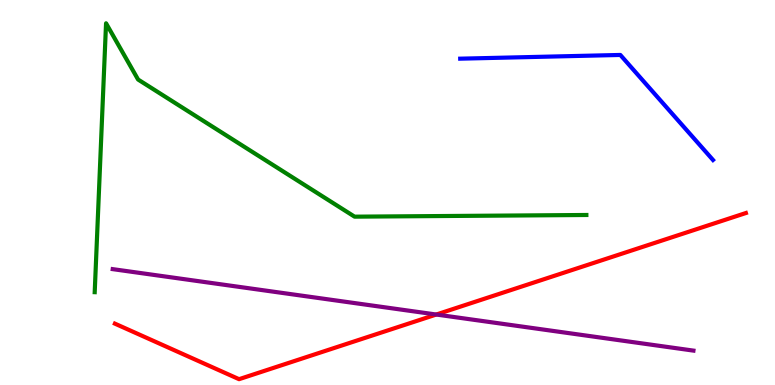[{'lines': ['blue', 'red'], 'intersections': []}, {'lines': ['green', 'red'], 'intersections': []}, {'lines': ['purple', 'red'], 'intersections': [{'x': 5.63, 'y': 1.83}]}, {'lines': ['blue', 'green'], 'intersections': []}, {'lines': ['blue', 'purple'], 'intersections': []}, {'lines': ['green', 'purple'], 'intersections': []}]